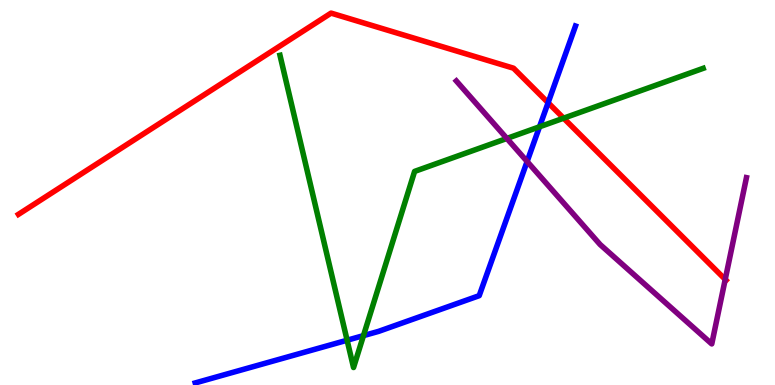[{'lines': ['blue', 'red'], 'intersections': [{'x': 7.07, 'y': 7.33}]}, {'lines': ['green', 'red'], 'intersections': [{'x': 7.27, 'y': 6.93}]}, {'lines': ['purple', 'red'], 'intersections': [{'x': 9.36, 'y': 2.74}]}, {'lines': ['blue', 'green'], 'intersections': [{'x': 4.48, 'y': 1.16}, {'x': 4.69, 'y': 1.28}, {'x': 6.96, 'y': 6.71}]}, {'lines': ['blue', 'purple'], 'intersections': [{'x': 6.8, 'y': 5.81}]}, {'lines': ['green', 'purple'], 'intersections': [{'x': 6.54, 'y': 6.4}]}]